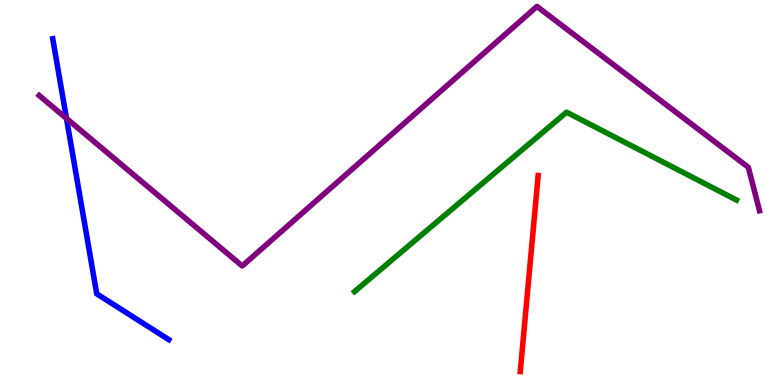[{'lines': ['blue', 'red'], 'intersections': []}, {'lines': ['green', 'red'], 'intersections': []}, {'lines': ['purple', 'red'], 'intersections': []}, {'lines': ['blue', 'green'], 'intersections': []}, {'lines': ['blue', 'purple'], 'intersections': [{'x': 0.858, 'y': 6.92}]}, {'lines': ['green', 'purple'], 'intersections': []}]